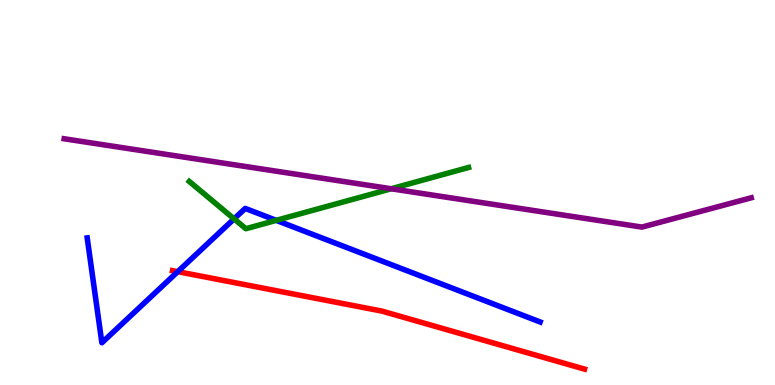[{'lines': ['blue', 'red'], 'intersections': [{'x': 2.29, 'y': 2.94}]}, {'lines': ['green', 'red'], 'intersections': []}, {'lines': ['purple', 'red'], 'intersections': []}, {'lines': ['blue', 'green'], 'intersections': [{'x': 3.02, 'y': 4.32}, {'x': 3.56, 'y': 4.28}]}, {'lines': ['blue', 'purple'], 'intersections': []}, {'lines': ['green', 'purple'], 'intersections': [{'x': 5.05, 'y': 5.1}]}]